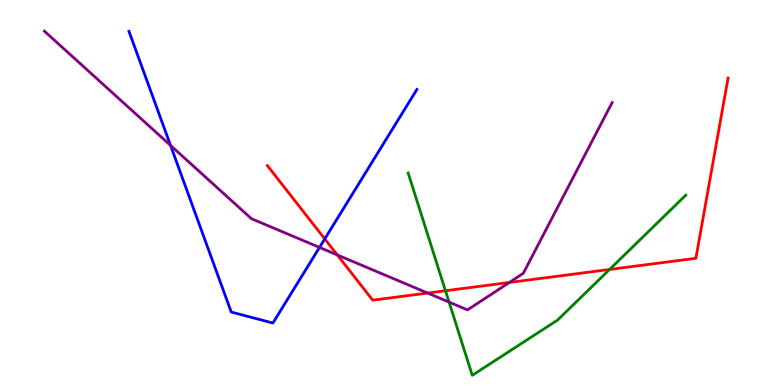[{'lines': ['blue', 'red'], 'intersections': [{'x': 4.19, 'y': 3.79}]}, {'lines': ['green', 'red'], 'intersections': [{'x': 5.75, 'y': 2.45}, {'x': 7.87, 'y': 3.0}]}, {'lines': ['purple', 'red'], 'intersections': [{'x': 4.35, 'y': 3.38}, {'x': 5.52, 'y': 2.39}, {'x': 6.57, 'y': 2.66}]}, {'lines': ['blue', 'green'], 'intersections': []}, {'lines': ['blue', 'purple'], 'intersections': [{'x': 2.2, 'y': 6.22}, {'x': 4.12, 'y': 3.57}]}, {'lines': ['green', 'purple'], 'intersections': [{'x': 5.79, 'y': 2.15}]}]